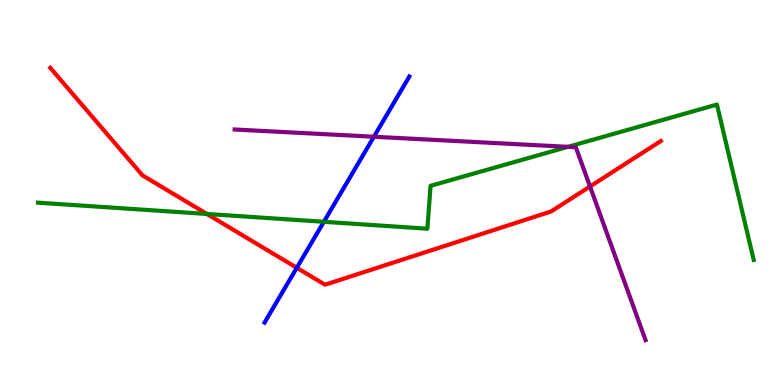[{'lines': ['blue', 'red'], 'intersections': [{'x': 3.83, 'y': 3.04}]}, {'lines': ['green', 'red'], 'intersections': [{'x': 2.67, 'y': 4.44}]}, {'lines': ['purple', 'red'], 'intersections': [{'x': 7.61, 'y': 5.16}]}, {'lines': ['blue', 'green'], 'intersections': [{'x': 4.18, 'y': 4.24}]}, {'lines': ['blue', 'purple'], 'intersections': [{'x': 4.82, 'y': 6.45}]}, {'lines': ['green', 'purple'], 'intersections': [{'x': 7.33, 'y': 6.19}]}]